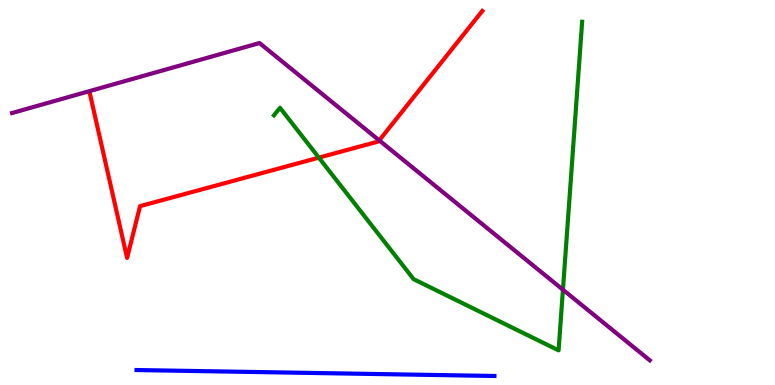[{'lines': ['blue', 'red'], 'intersections': []}, {'lines': ['green', 'red'], 'intersections': [{'x': 4.11, 'y': 5.91}]}, {'lines': ['purple', 'red'], 'intersections': [{'x': 4.89, 'y': 6.35}]}, {'lines': ['blue', 'green'], 'intersections': []}, {'lines': ['blue', 'purple'], 'intersections': []}, {'lines': ['green', 'purple'], 'intersections': [{'x': 7.26, 'y': 2.47}]}]